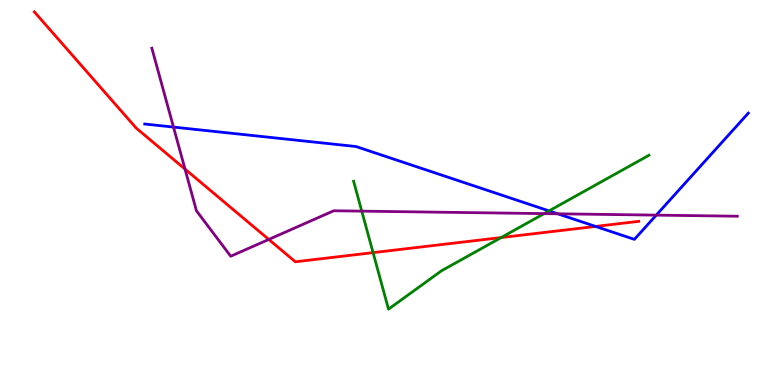[{'lines': ['blue', 'red'], 'intersections': [{'x': 7.69, 'y': 4.12}]}, {'lines': ['green', 'red'], 'intersections': [{'x': 4.81, 'y': 3.44}, {'x': 6.47, 'y': 3.83}]}, {'lines': ['purple', 'red'], 'intersections': [{'x': 2.39, 'y': 5.61}, {'x': 3.47, 'y': 3.78}]}, {'lines': ['blue', 'green'], 'intersections': [{'x': 7.08, 'y': 4.52}]}, {'lines': ['blue', 'purple'], 'intersections': [{'x': 2.24, 'y': 6.7}, {'x': 7.2, 'y': 4.45}, {'x': 8.47, 'y': 4.41}]}, {'lines': ['green', 'purple'], 'intersections': [{'x': 4.67, 'y': 4.52}, {'x': 7.02, 'y': 4.45}]}]